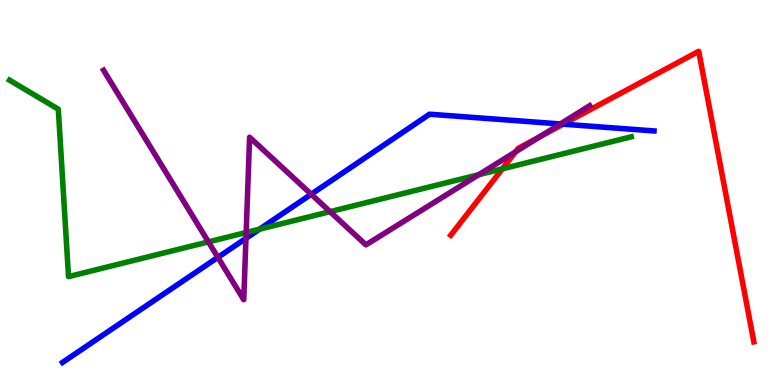[{'lines': ['blue', 'red'], 'intersections': [{'x': 7.27, 'y': 6.77}]}, {'lines': ['green', 'red'], 'intersections': [{'x': 6.48, 'y': 5.61}]}, {'lines': ['purple', 'red'], 'intersections': [{'x': 6.65, 'y': 6.06}, {'x': 6.96, 'y': 6.45}]}, {'lines': ['blue', 'green'], 'intersections': [{'x': 3.35, 'y': 4.05}]}, {'lines': ['blue', 'purple'], 'intersections': [{'x': 2.81, 'y': 3.32}, {'x': 3.17, 'y': 3.81}, {'x': 4.02, 'y': 4.95}, {'x': 7.23, 'y': 6.78}]}, {'lines': ['green', 'purple'], 'intersections': [{'x': 2.69, 'y': 3.72}, {'x': 3.18, 'y': 3.96}, {'x': 4.26, 'y': 4.5}, {'x': 6.18, 'y': 5.46}]}]